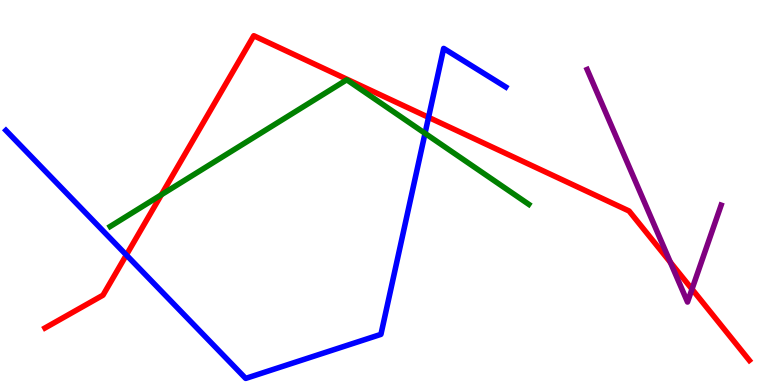[{'lines': ['blue', 'red'], 'intersections': [{'x': 1.63, 'y': 3.38}, {'x': 5.53, 'y': 6.95}]}, {'lines': ['green', 'red'], 'intersections': [{'x': 2.08, 'y': 4.94}]}, {'lines': ['purple', 'red'], 'intersections': [{'x': 8.65, 'y': 3.19}, {'x': 8.93, 'y': 2.49}]}, {'lines': ['blue', 'green'], 'intersections': [{'x': 5.48, 'y': 6.54}]}, {'lines': ['blue', 'purple'], 'intersections': []}, {'lines': ['green', 'purple'], 'intersections': []}]